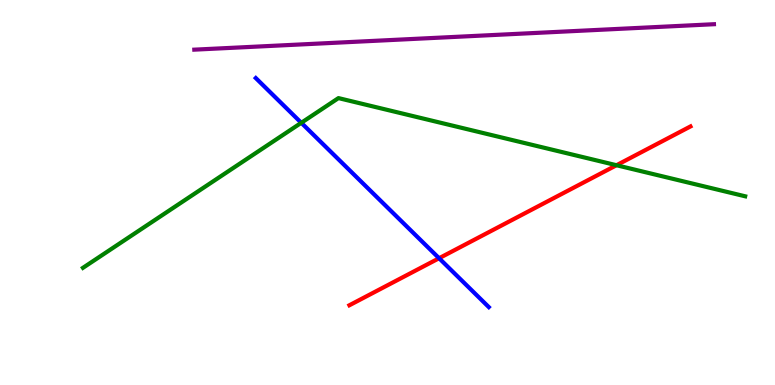[{'lines': ['blue', 'red'], 'intersections': [{'x': 5.67, 'y': 3.29}]}, {'lines': ['green', 'red'], 'intersections': [{'x': 7.95, 'y': 5.71}]}, {'lines': ['purple', 'red'], 'intersections': []}, {'lines': ['blue', 'green'], 'intersections': [{'x': 3.89, 'y': 6.81}]}, {'lines': ['blue', 'purple'], 'intersections': []}, {'lines': ['green', 'purple'], 'intersections': []}]